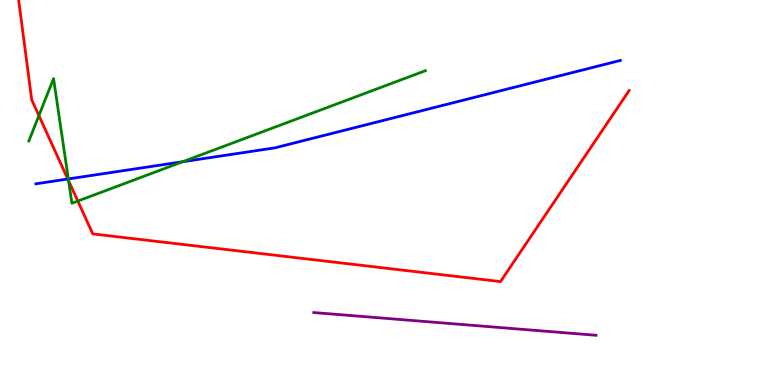[{'lines': ['blue', 'red'], 'intersections': [{'x': 0.875, 'y': 5.35}]}, {'lines': ['green', 'red'], 'intersections': [{'x': 0.502, 'y': 7.0}, {'x': 0.885, 'y': 5.3}, {'x': 1.0, 'y': 4.78}]}, {'lines': ['purple', 'red'], 'intersections': []}, {'lines': ['blue', 'green'], 'intersections': [{'x': 0.882, 'y': 5.35}, {'x': 2.36, 'y': 5.8}]}, {'lines': ['blue', 'purple'], 'intersections': []}, {'lines': ['green', 'purple'], 'intersections': []}]